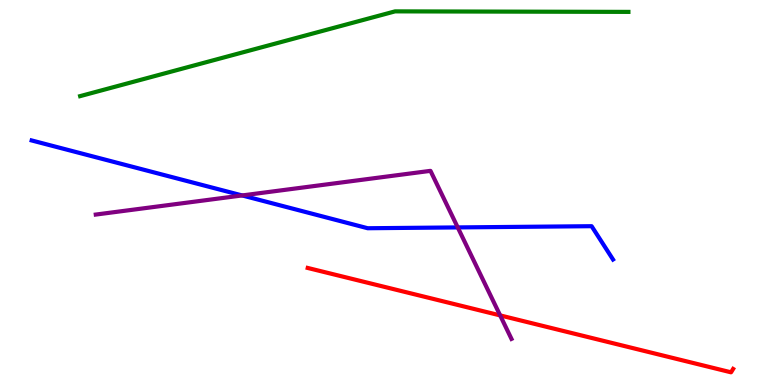[{'lines': ['blue', 'red'], 'intersections': []}, {'lines': ['green', 'red'], 'intersections': []}, {'lines': ['purple', 'red'], 'intersections': [{'x': 6.45, 'y': 1.81}]}, {'lines': ['blue', 'green'], 'intersections': []}, {'lines': ['blue', 'purple'], 'intersections': [{'x': 3.12, 'y': 4.92}, {'x': 5.91, 'y': 4.09}]}, {'lines': ['green', 'purple'], 'intersections': []}]